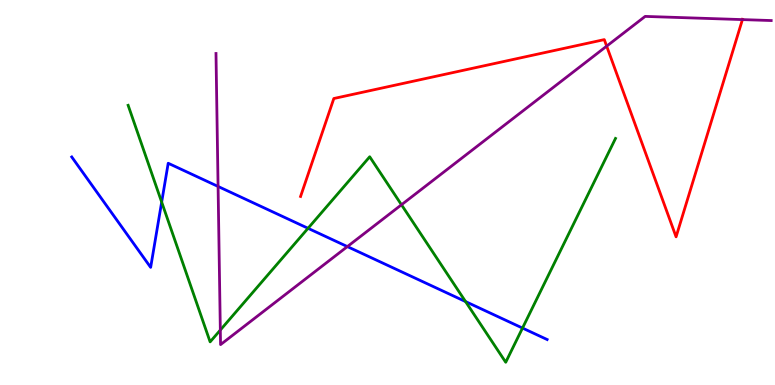[{'lines': ['blue', 'red'], 'intersections': []}, {'lines': ['green', 'red'], 'intersections': []}, {'lines': ['purple', 'red'], 'intersections': [{'x': 7.83, 'y': 8.8}, {'x': 9.58, 'y': 9.49}]}, {'lines': ['blue', 'green'], 'intersections': [{'x': 2.09, 'y': 4.75}, {'x': 3.97, 'y': 4.07}, {'x': 6.01, 'y': 2.17}, {'x': 6.74, 'y': 1.48}]}, {'lines': ['blue', 'purple'], 'intersections': [{'x': 2.81, 'y': 5.16}, {'x': 4.48, 'y': 3.6}]}, {'lines': ['green', 'purple'], 'intersections': [{'x': 2.84, 'y': 1.43}, {'x': 5.18, 'y': 4.68}]}]